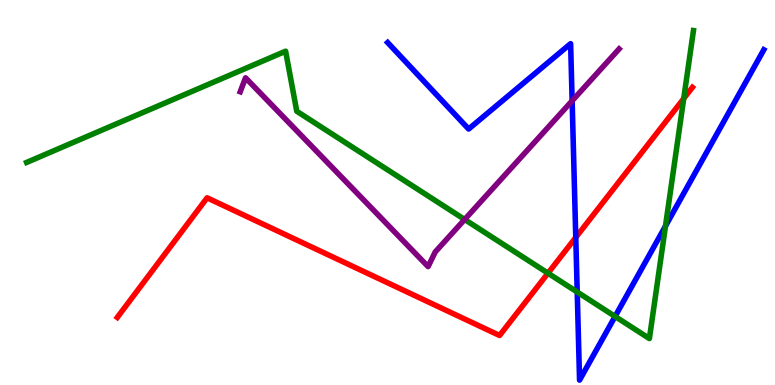[{'lines': ['blue', 'red'], 'intersections': [{'x': 7.43, 'y': 3.83}]}, {'lines': ['green', 'red'], 'intersections': [{'x': 7.07, 'y': 2.9}, {'x': 8.82, 'y': 7.44}]}, {'lines': ['purple', 'red'], 'intersections': []}, {'lines': ['blue', 'green'], 'intersections': [{'x': 7.45, 'y': 2.41}, {'x': 7.94, 'y': 1.78}, {'x': 8.59, 'y': 4.13}]}, {'lines': ['blue', 'purple'], 'intersections': [{'x': 7.38, 'y': 7.38}]}, {'lines': ['green', 'purple'], 'intersections': [{'x': 6.0, 'y': 4.3}]}]